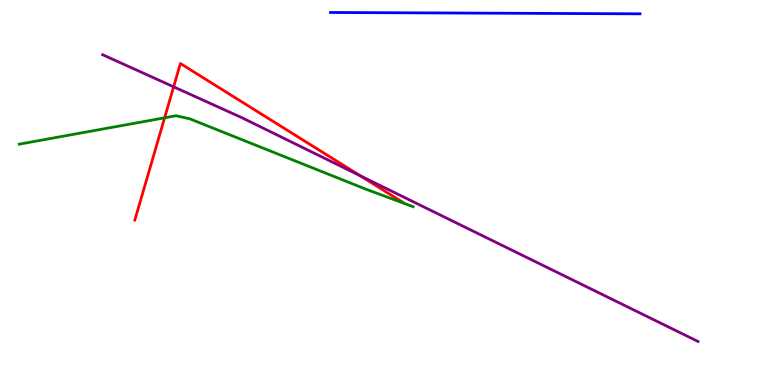[{'lines': ['blue', 'red'], 'intersections': []}, {'lines': ['green', 'red'], 'intersections': [{'x': 2.12, 'y': 6.94}]}, {'lines': ['purple', 'red'], 'intersections': [{'x': 2.24, 'y': 7.74}, {'x': 4.65, 'y': 5.44}]}, {'lines': ['blue', 'green'], 'intersections': []}, {'lines': ['blue', 'purple'], 'intersections': []}, {'lines': ['green', 'purple'], 'intersections': []}]